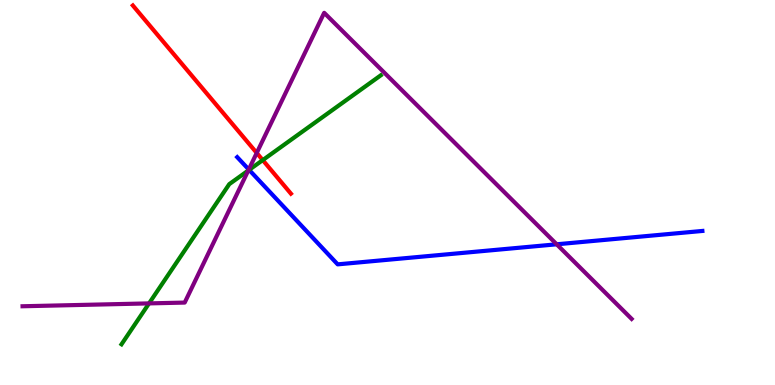[{'lines': ['blue', 'red'], 'intersections': []}, {'lines': ['green', 'red'], 'intersections': [{'x': 3.39, 'y': 5.84}]}, {'lines': ['purple', 'red'], 'intersections': [{'x': 3.31, 'y': 6.03}]}, {'lines': ['blue', 'green'], 'intersections': [{'x': 3.21, 'y': 5.59}]}, {'lines': ['blue', 'purple'], 'intersections': [{'x': 3.21, 'y': 5.6}, {'x': 7.18, 'y': 3.65}]}, {'lines': ['green', 'purple'], 'intersections': [{'x': 1.92, 'y': 2.12}, {'x': 3.2, 'y': 5.57}]}]